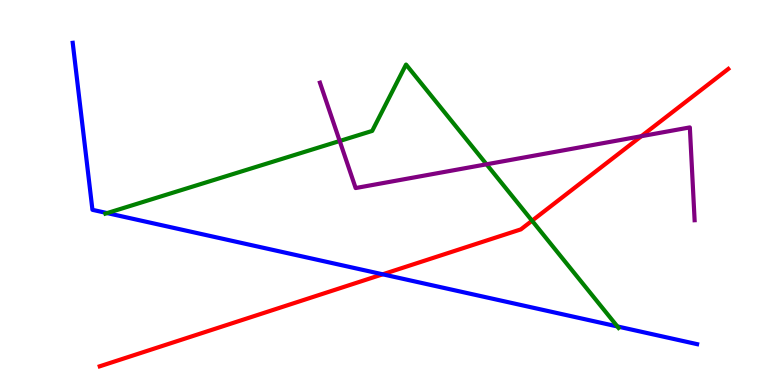[{'lines': ['blue', 'red'], 'intersections': [{'x': 4.94, 'y': 2.88}]}, {'lines': ['green', 'red'], 'intersections': [{'x': 6.87, 'y': 4.27}]}, {'lines': ['purple', 'red'], 'intersections': [{'x': 8.28, 'y': 6.46}]}, {'lines': ['blue', 'green'], 'intersections': [{'x': 1.38, 'y': 4.47}, {'x': 7.97, 'y': 1.52}]}, {'lines': ['blue', 'purple'], 'intersections': []}, {'lines': ['green', 'purple'], 'intersections': [{'x': 4.38, 'y': 6.34}, {'x': 6.28, 'y': 5.73}]}]